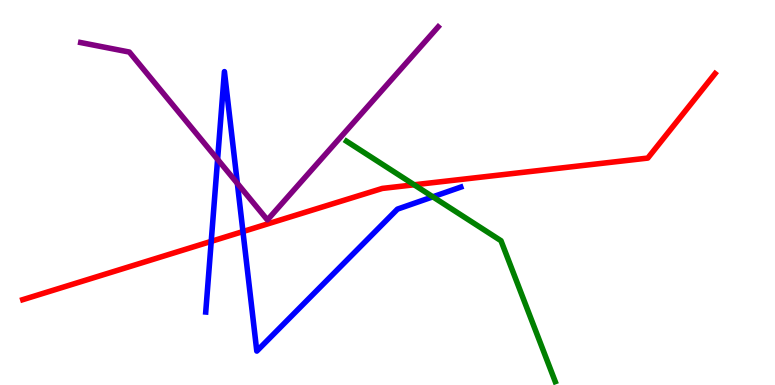[{'lines': ['blue', 'red'], 'intersections': [{'x': 2.73, 'y': 3.73}, {'x': 3.13, 'y': 3.99}]}, {'lines': ['green', 'red'], 'intersections': [{'x': 5.34, 'y': 5.2}]}, {'lines': ['purple', 'red'], 'intersections': []}, {'lines': ['blue', 'green'], 'intersections': [{'x': 5.58, 'y': 4.89}]}, {'lines': ['blue', 'purple'], 'intersections': [{'x': 2.81, 'y': 5.86}, {'x': 3.06, 'y': 5.24}]}, {'lines': ['green', 'purple'], 'intersections': []}]